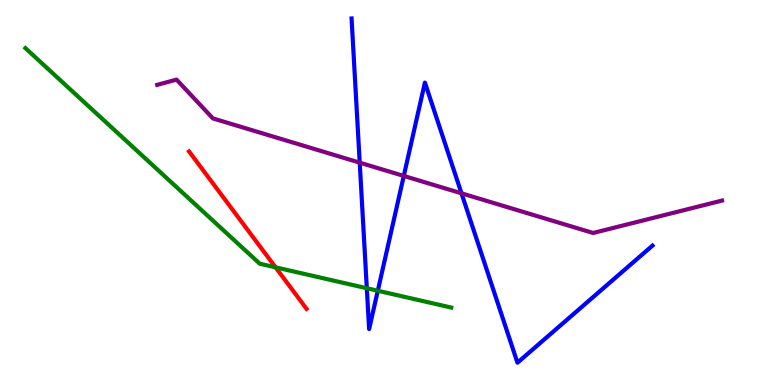[{'lines': ['blue', 'red'], 'intersections': []}, {'lines': ['green', 'red'], 'intersections': [{'x': 3.56, 'y': 3.06}]}, {'lines': ['purple', 'red'], 'intersections': []}, {'lines': ['blue', 'green'], 'intersections': [{'x': 4.73, 'y': 2.51}, {'x': 4.87, 'y': 2.45}]}, {'lines': ['blue', 'purple'], 'intersections': [{'x': 4.64, 'y': 5.78}, {'x': 5.21, 'y': 5.43}, {'x': 5.95, 'y': 4.98}]}, {'lines': ['green', 'purple'], 'intersections': []}]